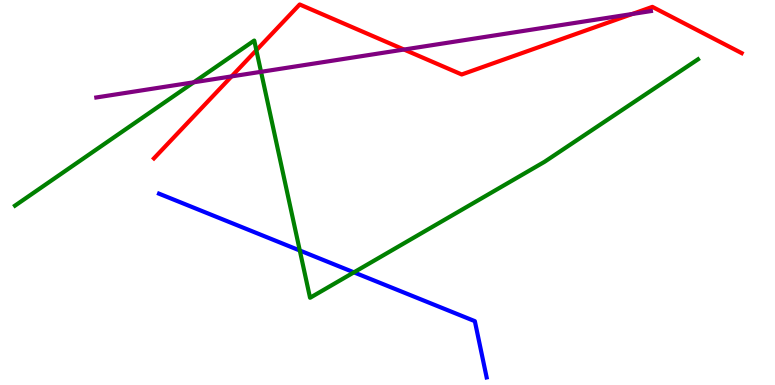[{'lines': ['blue', 'red'], 'intersections': []}, {'lines': ['green', 'red'], 'intersections': [{'x': 3.31, 'y': 8.7}]}, {'lines': ['purple', 'red'], 'intersections': [{'x': 2.99, 'y': 8.02}, {'x': 5.21, 'y': 8.71}, {'x': 8.16, 'y': 9.64}]}, {'lines': ['blue', 'green'], 'intersections': [{'x': 3.87, 'y': 3.49}, {'x': 4.57, 'y': 2.93}]}, {'lines': ['blue', 'purple'], 'intersections': []}, {'lines': ['green', 'purple'], 'intersections': [{'x': 2.5, 'y': 7.86}, {'x': 3.37, 'y': 8.13}]}]